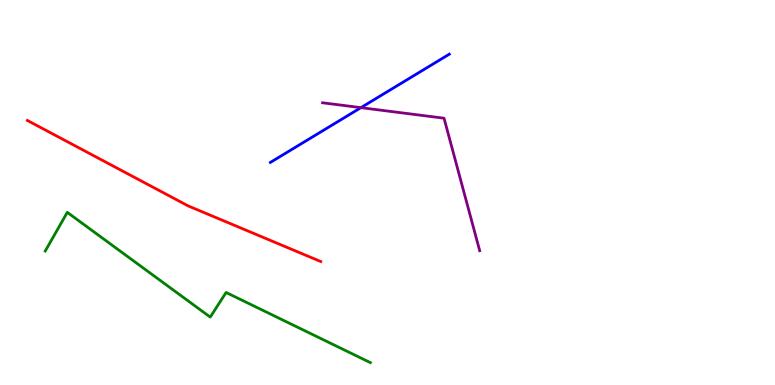[{'lines': ['blue', 'red'], 'intersections': []}, {'lines': ['green', 'red'], 'intersections': []}, {'lines': ['purple', 'red'], 'intersections': []}, {'lines': ['blue', 'green'], 'intersections': []}, {'lines': ['blue', 'purple'], 'intersections': [{'x': 4.66, 'y': 7.2}]}, {'lines': ['green', 'purple'], 'intersections': []}]